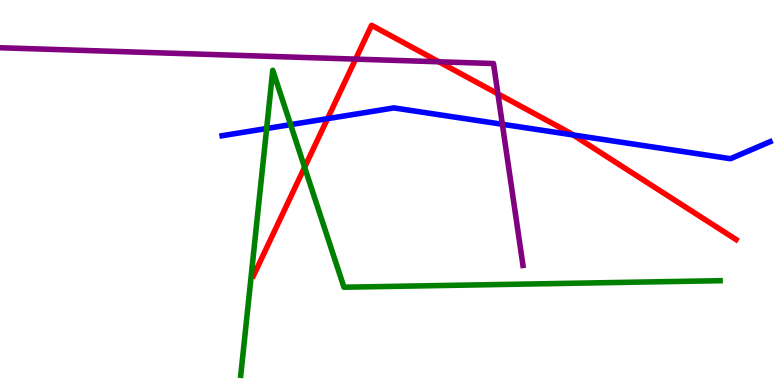[{'lines': ['blue', 'red'], 'intersections': [{'x': 4.23, 'y': 6.92}, {'x': 7.39, 'y': 6.49}]}, {'lines': ['green', 'red'], 'intersections': [{'x': 3.93, 'y': 5.65}]}, {'lines': ['purple', 'red'], 'intersections': [{'x': 4.59, 'y': 8.46}, {'x': 5.66, 'y': 8.4}, {'x': 6.42, 'y': 7.56}]}, {'lines': ['blue', 'green'], 'intersections': [{'x': 3.44, 'y': 6.66}, {'x': 3.75, 'y': 6.76}]}, {'lines': ['blue', 'purple'], 'intersections': [{'x': 6.48, 'y': 6.77}]}, {'lines': ['green', 'purple'], 'intersections': []}]